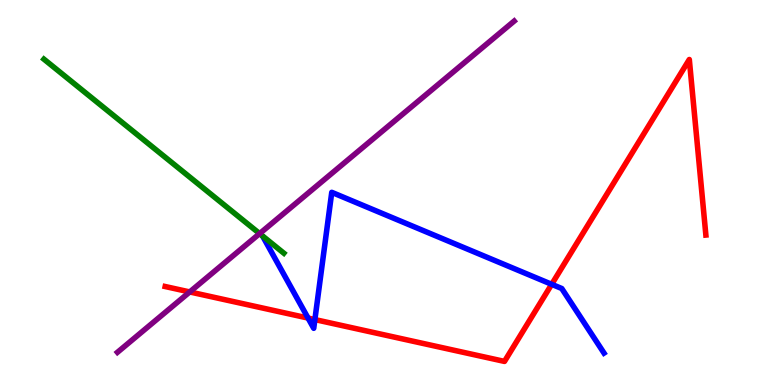[{'lines': ['blue', 'red'], 'intersections': [{'x': 3.97, 'y': 1.74}, {'x': 4.06, 'y': 1.7}, {'x': 7.12, 'y': 2.62}]}, {'lines': ['green', 'red'], 'intersections': []}, {'lines': ['purple', 'red'], 'intersections': [{'x': 2.45, 'y': 2.42}]}, {'lines': ['blue', 'green'], 'intersections': []}, {'lines': ['blue', 'purple'], 'intersections': []}, {'lines': ['green', 'purple'], 'intersections': [{'x': 3.35, 'y': 3.93}]}]